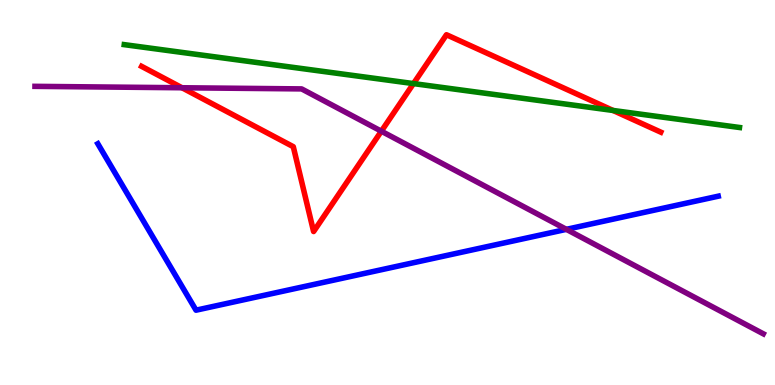[{'lines': ['blue', 'red'], 'intersections': []}, {'lines': ['green', 'red'], 'intersections': [{'x': 5.34, 'y': 7.83}, {'x': 7.91, 'y': 7.13}]}, {'lines': ['purple', 'red'], 'intersections': [{'x': 2.35, 'y': 7.72}, {'x': 4.92, 'y': 6.59}]}, {'lines': ['blue', 'green'], 'intersections': []}, {'lines': ['blue', 'purple'], 'intersections': [{'x': 7.31, 'y': 4.04}]}, {'lines': ['green', 'purple'], 'intersections': []}]